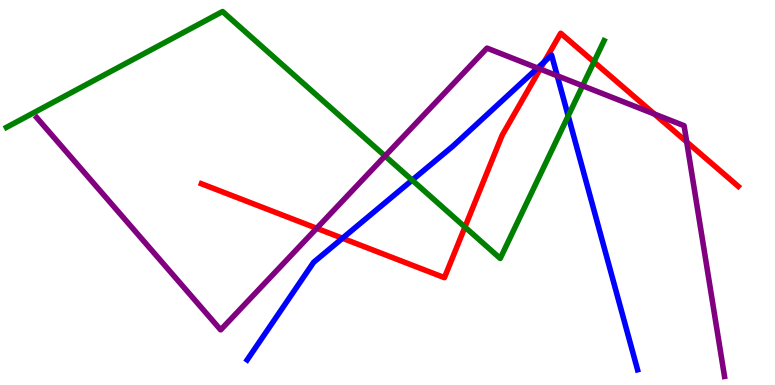[{'lines': ['blue', 'red'], 'intersections': [{'x': 4.42, 'y': 3.81}, {'x': 7.02, 'y': 8.39}]}, {'lines': ['green', 'red'], 'intersections': [{'x': 6.0, 'y': 4.1}, {'x': 7.66, 'y': 8.39}]}, {'lines': ['purple', 'red'], 'intersections': [{'x': 4.09, 'y': 4.07}, {'x': 6.97, 'y': 8.21}, {'x': 8.44, 'y': 7.04}, {'x': 8.86, 'y': 6.31}]}, {'lines': ['blue', 'green'], 'intersections': [{'x': 5.32, 'y': 5.32}, {'x': 7.33, 'y': 6.99}]}, {'lines': ['blue', 'purple'], 'intersections': [{'x': 6.94, 'y': 8.23}, {'x': 7.19, 'y': 8.03}]}, {'lines': ['green', 'purple'], 'intersections': [{'x': 4.97, 'y': 5.95}, {'x': 7.52, 'y': 7.77}]}]